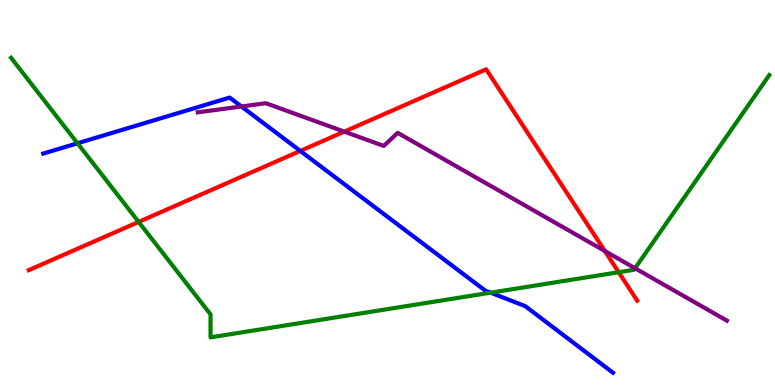[{'lines': ['blue', 'red'], 'intersections': [{'x': 3.88, 'y': 6.08}]}, {'lines': ['green', 'red'], 'intersections': [{'x': 1.79, 'y': 4.24}, {'x': 7.98, 'y': 2.93}]}, {'lines': ['purple', 'red'], 'intersections': [{'x': 4.44, 'y': 6.58}, {'x': 7.8, 'y': 3.48}]}, {'lines': ['blue', 'green'], 'intersections': [{'x': 1.0, 'y': 6.28}, {'x': 6.33, 'y': 2.4}]}, {'lines': ['blue', 'purple'], 'intersections': [{'x': 3.12, 'y': 7.23}]}, {'lines': ['green', 'purple'], 'intersections': [{'x': 8.19, 'y': 3.03}]}]